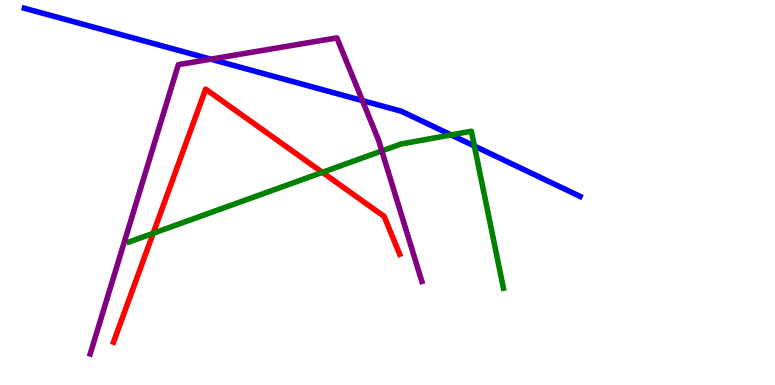[{'lines': ['blue', 'red'], 'intersections': []}, {'lines': ['green', 'red'], 'intersections': [{'x': 1.98, 'y': 3.94}, {'x': 4.16, 'y': 5.52}]}, {'lines': ['purple', 'red'], 'intersections': []}, {'lines': ['blue', 'green'], 'intersections': [{'x': 5.82, 'y': 6.5}, {'x': 6.12, 'y': 6.21}]}, {'lines': ['blue', 'purple'], 'intersections': [{'x': 2.72, 'y': 8.46}, {'x': 4.68, 'y': 7.39}]}, {'lines': ['green', 'purple'], 'intersections': [{'x': 4.93, 'y': 6.08}]}]